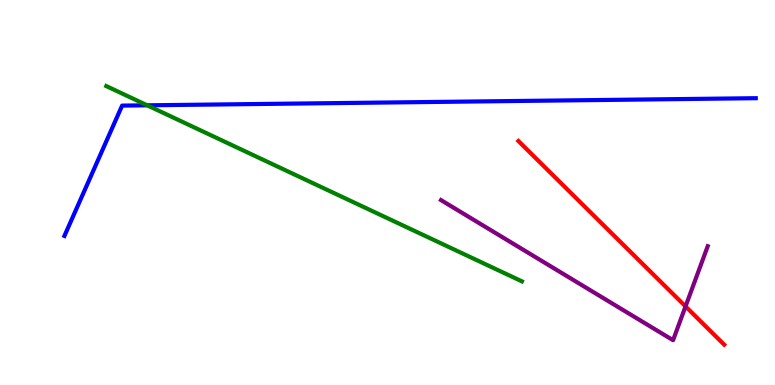[{'lines': ['blue', 'red'], 'intersections': []}, {'lines': ['green', 'red'], 'intersections': []}, {'lines': ['purple', 'red'], 'intersections': [{'x': 8.85, 'y': 2.04}]}, {'lines': ['blue', 'green'], 'intersections': [{'x': 1.9, 'y': 7.26}]}, {'lines': ['blue', 'purple'], 'intersections': []}, {'lines': ['green', 'purple'], 'intersections': []}]